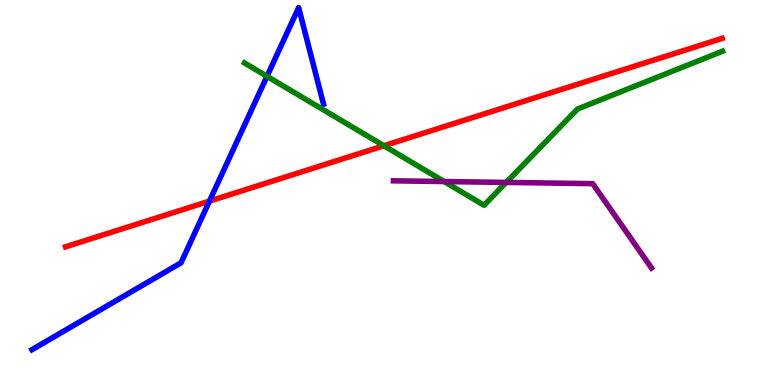[{'lines': ['blue', 'red'], 'intersections': [{'x': 2.7, 'y': 4.78}]}, {'lines': ['green', 'red'], 'intersections': [{'x': 4.95, 'y': 6.21}]}, {'lines': ['purple', 'red'], 'intersections': []}, {'lines': ['blue', 'green'], 'intersections': [{'x': 3.45, 'y': 8.02}]}, {'lines': ['blue', 'purple'], 'intersections': []}, {'lines': ['green', 'purple'], 'intersections': [{'x': 5.73, 'y': 5.28}, {'x': 6.53, 'y': 5.26}]}]